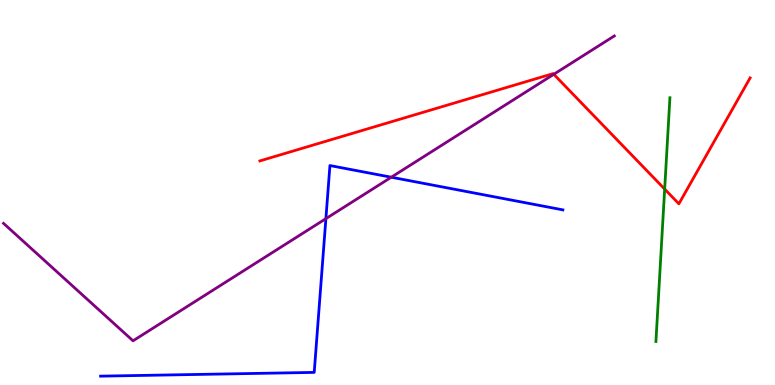[{'lines': ['blue', 'red'], 'intersections': []}, {'lines': ['green', 'red'], 'intersections': [{'x': 8.58, 'y': 5.09}]}, {'lines': ['purple', 'red'], 'intersections': [{'x': 7.15, 'y': 8.07}]}, {'lines': ['blue', 'green'], 'intersections': []}, {'lines': ['blue', 'purple'], 'intersections': [{'x': 4.21, 'y': 4.32}, {'x': 5.05, 'y': 5.4}]}, {'lines': ['green', 'purple'], 'intersections': []}]